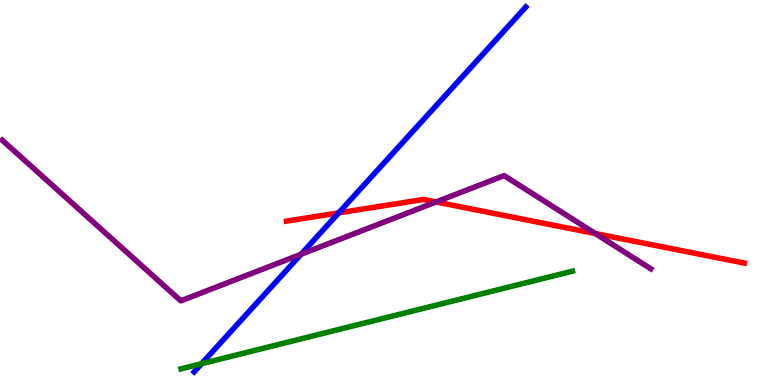[{'lines': ['blue', 'red'], 'intersections': [{'x': 4.37, 'y': 4.47}]}, {'lines': ['green', 'red'], 'intersections': []}, {'lines': ['purple', 'red'], 'intersections': [{'x': 5.63, 'y': 4.75}, {'x': 7.68, 'y': 3.93}]}, {'lines': ['blue', 'green'], 'intersections': [{'x': 2.6, 'y': 0.553}]}, {'lines': ['blue', 'purple'], 'intersections': [{'x': 3.88, 'y': 3.4}]}, {'lines': ['green', 'purple'], 'intersections': []}]